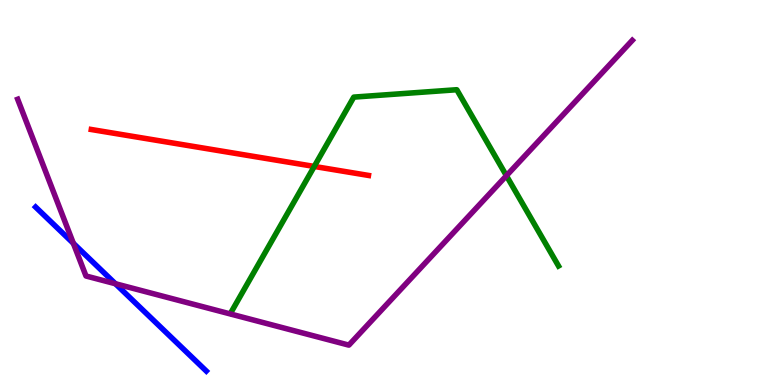[{'lines': ['blue', 'red'], 'intersections': []}, {'lines': ['green', 'red'], 'intersections': [{'x': 4.05, 'y': 5.68}]}, {'lines': ['purple', 'red'], 'intersections': []}, {'lines': ['blue', 'green'], 'intersections': []}, {'lines': ['blue', 'purple'], 'intersections': [{'x': 0.947, 'y': 3.68}, {'x': 1.49, 'y': 2.63}]}, {'lines': ['green', 'purple'], 'intersections': [{'x': 6.53, 'y': 5.44}]}]